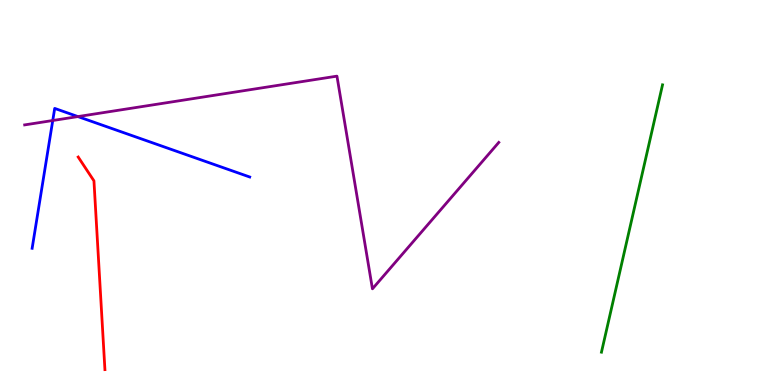[{'lines': ['blue', 'red'], 'intersections': []}, {'lines': ['green', 'red'], 'intersections': []}, {'lines': ['purple', 'red'], 'intersections': []}, {'lines': ['blue', 'green'], 'intersections': []}, {'lines': ['blue', 'purple'], 'intersections': [{'x': 0.681, 'y': 6.87}, {'x': 1.01, 'y': 6.97}]}, {'lines': ['green', 'purple'], 'intersections': []}]